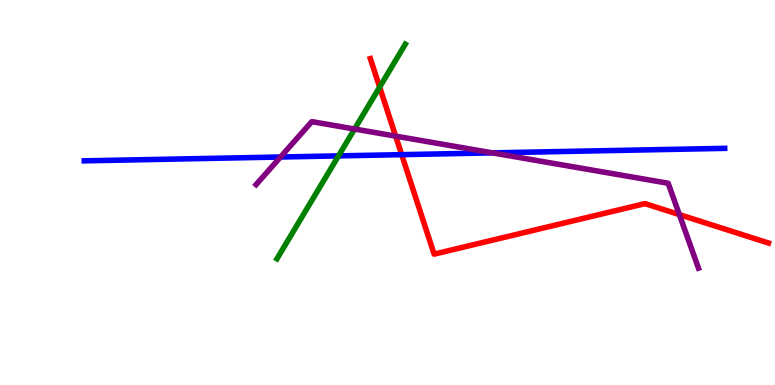[{'lines': ['blue', 'red'], 'intersections': [{'x': 5.18, 'y': 5.98}]}, {'lines': ['green', 'red'], 'intersections': [{'x': 4.9, 'y': 7.74}]}, {'lines': ['purple', 'red'], 'intersections': [{'x': 5.11, 'y': 6.46}, {'x': 8.77, 'y': 4.43}]}, {'lines': ['blue', 'green'], 'intersections': [{'x': 4.37, 'y': 5.95}]}, {'lines': ['blue', 'purple'], 'intersections': [{'x': 3.62, 'y': 5.92}, {'x': 6.35, 'y': 6.03}]}, {'lines': ['green', 'purple'], 'intersections': [{'x': 4.57, 'y': 6.65}]}]